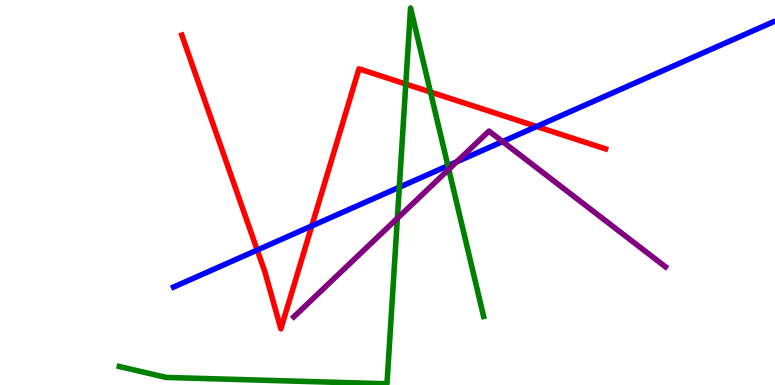[{'lines': ['blue', 'red'], 'intersections': [{'x': 3.32, 'y': 3.51}, {'x': 4.02, 'y': 4.13}, {'x': 6.92, 'y': 6.71}]}, {'lines': ['green', 'red'], 'intersections': [{'x': 5.24, 'y': 7.82}, {'x': 5.55, 'y': 7.61}]}, {'lines': ['purple', 'red'], 'intersections': []}, {'lines': ['blue', 'green'], 'intersections': [{'x': 5.15, 'y': 5.14}, {'x': 5.78, 'y': 5.7}]}, {'lines': ['blue', 'purple'], 'intersections': [{'x': 5.89, 'y': 5.8}, {'x': 6.48, 'y': 6.32}]}, {'lines': ['green', 'purple'], 'intersections': [{'x': 5.13, 'y': 4.33}, {'x': 5.79, 'y': 5.6}]}]